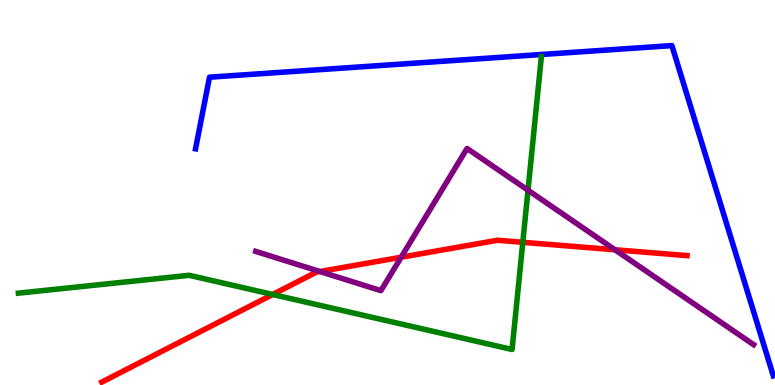[{'lines': ['blue', 'red'], 'intersections': []}, {'lines': ['green', 'red'], 'intersections': [{'x': 3.52, 'y': 2.35}, {'x': 6.75, 'y': 3.71}]}, {'lines': ['purple', 'red'], 'intersections': [{'x': 4.13, 'y': 2.95}, {'x': 5.18, 'y': 3.32}, {'x': 7.94, 'y': 3.51}]}, {'lines': ['blue', 'green'], 'intersections': []}, {'lines': ['blue', 'purple'], 'intersections': []}, {'lines': ['green', 'purple'], 'intersections': [{'x': 6.81, 'y': 5.06}]}]